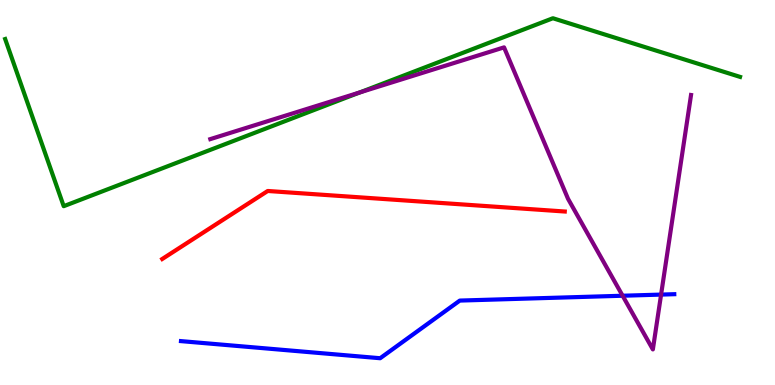[{'lines': ['blue', 'red'], 'intersections': []}, {'lines': ['green', 'red'], 'intersections': []}, {'lines': ['purple', 'red'], 'intersections': []}, {'lines': ['blue', 'green'], 'intersections': []}, {'lines': ['blue', 'purple'], 'intersections': [{'x': 8.03, 'y': 2.32}, {'x': 8.53, 'y': 2.35}]}, {'lines': ['green', 'purple'], 'intersections': [{'x': 4.64, 'y': 7.6}]}]